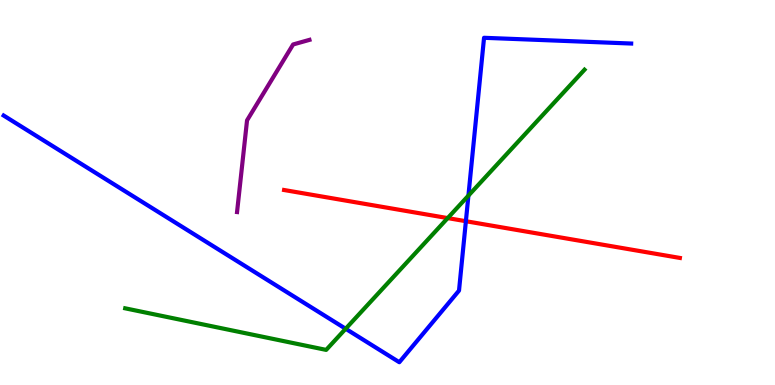[{'lines': ['blue', 'red'], 'intersections': [{'x': 6.01, 'y': 4.25}]}, {'lines': ['green', 'red'], 'intersections': [{'x': 5.78, 'y': 4.34}]}, {'lines': ['purple', 'red'], 'intersections': []}, {'lines': ['blue', 'green'], 'intersections': [{'x': 4.46, 'y': 1.46}, {'x': 6.04, 'y': 4.92}]}, {'lines': ['blue', 'purple'], 'intersections': []}, {'lines': ['green', 'purple'], 'intersections': []}]